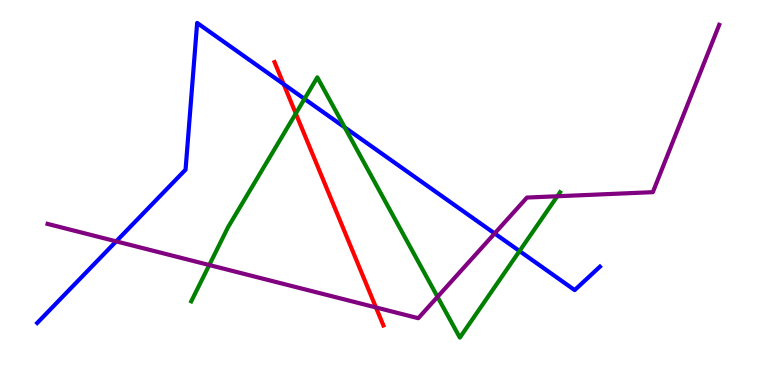[{'lines': ['blue', 'red'], 'intersections': [{'x': 3.66, 'y': 7.81}]}, {'lines': ['green', 'red'], 'intersections': [{'x': 3.82, 'y': 7.05}]}, {'lines': ['purple', 'red'], 'intersections': [{'x': 4.85, 'y': 2.01}]}, {'lines': ['blue', 'green'], 'intersections': [{'x': 3.93, 'y': 7.43}, {'x': 4.45, 'y': 6.69}, {'x': 6.7, 'y': 3.48}]}, {'lines': ['blue', 'purple'], 'intersections': [{'x': 1.5, 'y': 3.73}, {'x': 6.38, 'y': 3.94}]}, {'lines': ['green', 'purple'], 'intersections': [{'x': 2.7, 'y': 3.12}, {'x': 5.65, 'y': 2.29}, {'x': 7.19, 'y': 4.9}]}]